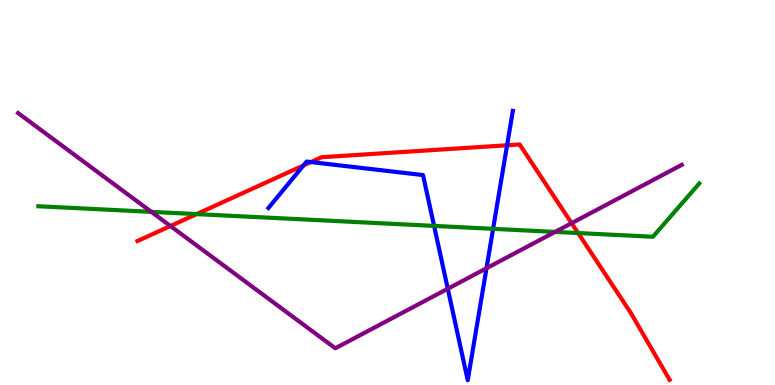[{'lines': ['blue', 'red'], 'intersections': [{'x': 3.92, 'y': 5.7}, {'x': 4.01, 'y': 5.79}, {'x': 6.54, 'y': 6.23}]}, {'lines': ['green', 'red'], 'intersections': [{'x': 2.54, 'y': 4.44}, {'x': 7.46, 'y': 3.95}]}, {'lines': ['purple', 'red'], 'intersections': [{'x': 2.2, 'y': 4.13}, {'x': 7.38, 'y': 4.2}]}, {'lines': ['blue', 'green'], 'intersections': [{'x': 5.6, 'y': 4.13}, {'x': 6.36, 'y': 4.06}]}, {'lines': ['blue', 'purple'], 'intersections': [{'x': 5.78, 'y': 2.5}, {'x': 6.28, 'y': 3.03}]}, {'lines': ['green', 'purple'], 'intersections': [{'x': 1.95, 'y': 4.5}, {'x': 7.16, 'y': 3.98}]}]